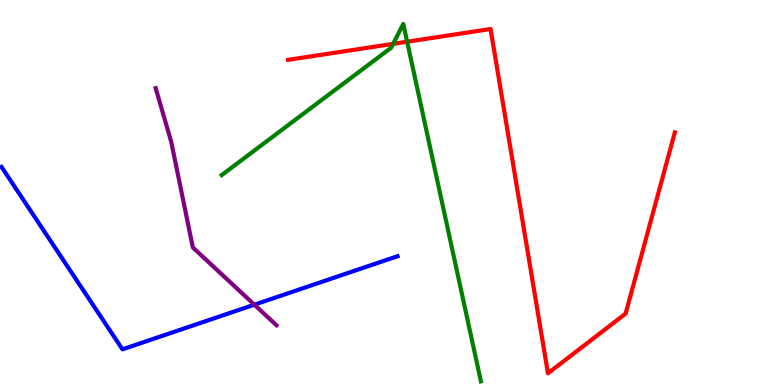[{'lines': ['blue', 'red'], 'intersections': []}, {'lines': ['green', 'red'], 'intersections': [{'x': 5.07, 'y': 8.86}, {'x': 5.25, 'y': 8.92}]}, {'lines': ['purple', 'red'], 'intersections': []}, {'lines': ['blue', 'green'], 'intersections': []}, {'lines': ['blue', 'purple'], 'intersections': [{'x': 3.28, 'y': 2.09}]}, {'lines': ['green', 'purple'], 'intersections': []}]